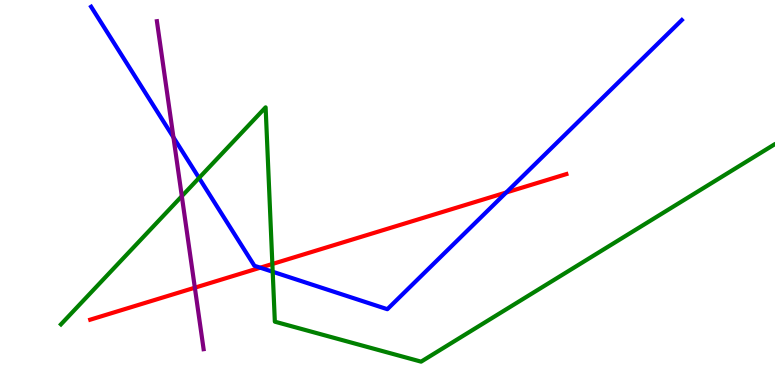[{'lines': ['blue', 'red'], 'intersections': [{'x': 3.36, 'y': 3.05}, {'x': 6.53, 'y': 5.0}]}, {'lines': ['green', 'red'], 'intersections': [{'x': 3.51, 'y': 3.14}]}, {'lines': ['purple', 'red'], 'intersections': [{'x': 2.51, 'y': 2.53}]}, {'lines': ['blue', 'green'], 'intersections': [{'x': 2.57, 'y': 5.38}, {'x': 3.52, 'y': 2.94}]}, {'lines': ['blue', 'purple'], 'intersections': [{'x': 2.24, 'y': 6.43}]}, {'lines': ['green', 'purple'], 'intersections': [{'x': 2.35, 'y': 4.9}]}]